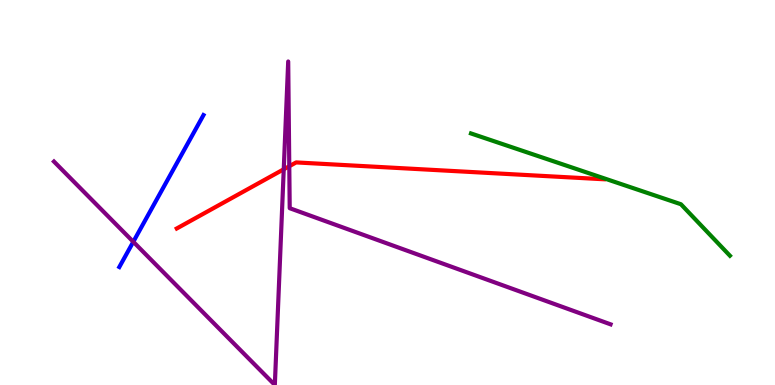[{'lines': ['blue', 'red'], 'intersections': []}, {'lines': ['green', 'red'], 'intersections': []}, {'lines': ['purple', 'red'], 'intersections': [{'x': 3.66, 'y': 5.6}, {'x': 3.73, 'y': 5.68}]}, {'lines': ['blue', 'green'], 'intersections': []}, {'lines': ['blue', 'purple'], 'intersections': [{'x': 1.72, 'y': 3.72}]}, {'lines': ['green', 'purple'], 'intersections': []}]